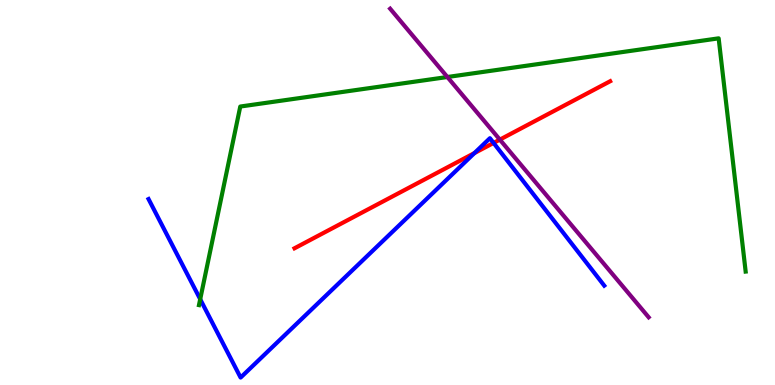[{'lines': ['blue', 'red'], 'intersections': [{'x': 6.12, 'y': 6.02}, {'x': 6.37, 'y': 6.29}]}, {'lines': ['green', 'red'], 'intersections': []}, {'lines': ['purple', 'red'], 'intersections': [{'x': 6.45, 'y': 6.37}]}, {'lines': ['blue', 'green'], 'intersections': [{'x': 2.58, 'y': 2.23}]}, {'lines': ['blue', 'purple'], 'intersections': []}, {'lines': ['green', 'purple'], 'intersections': [{'x': 5.77, 'y': 8.0}]}]